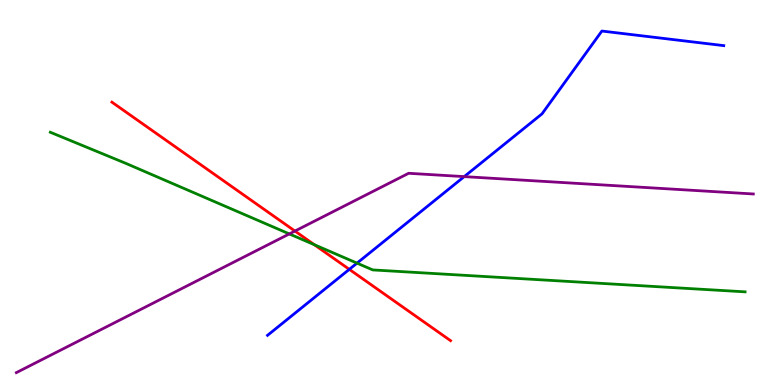[{'lines': ['blue', 'red'], 'intersections': [{'x': 4.51, 'y': 3.0}]}, {'lines': ['green', 'red'], 'intersections': [{'x': 4.06, 'y': 3.64}]}, {'lines': ['purple', 'red'], 'intersections': [{'x': 3.81, 'y': 4.0}]}, {'lines': ['blue', 'green'], 'intersections': [{'x': 4.61, 'y': 3.17}]}, {'lines': ['blue', 'purple'], 'intersections': [{'x': 5.99, 'y': 5.41}]}, {'lines': ['green', 'purple'], 'intersections': [{'x': 3.73, 'y': 3.92}]}]